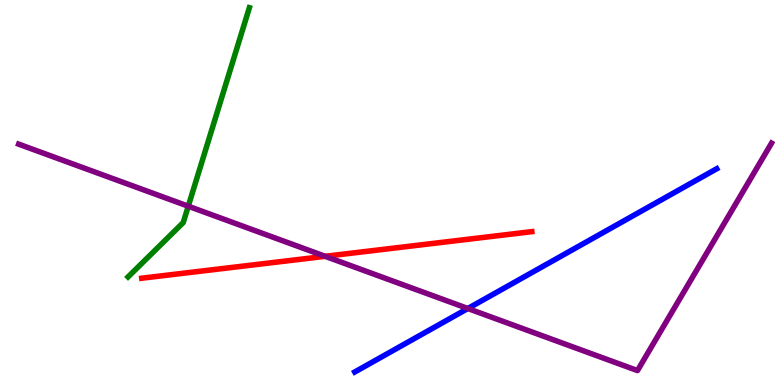[{'lines': ['blue', 'red'], 'intersections': []}, {'lines': ['green', 'red'], 'intersections': []}, {'lines': ['purple', 'red'], 'intersections': [{'x': 4.2, 'y': 3.34}]}, {'lines': ['blue', 'green'], 'intersections': []}, {'lines': ['blue', 'purple'], 'intersections': [{'x': 6.04, 'y': 1.99}]}, {'lines': ['green', 'purple'], 'intersections': [{'x': 2.43, 'y': 4.64}]}]